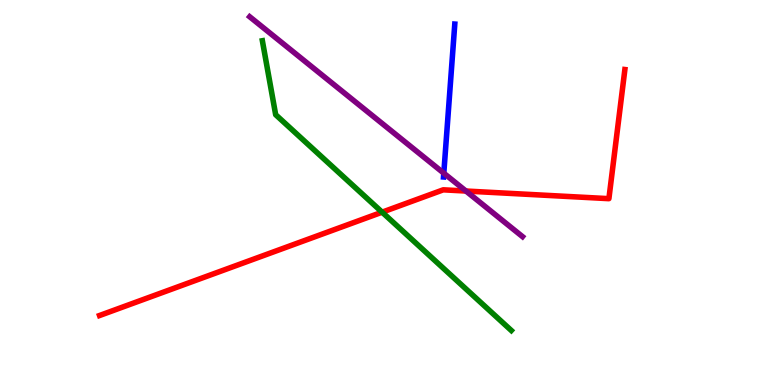[{'lines': ['blue', 'red'], 'intersections': []}, {'lines': ['green', 'red'], 'intersections': [{'x': 4.93, 'y': 4.49}]}, {'lines': ['purple', 'red'], 'intersections': [{'x': 6.01, 'y': 5.04}]}, {'lines': ['blue', 'green'], 'intersections': []}, {'lines': ['blue', 'purple'], 'intersections': [{'x': 5.73, 'y': 5.5}]}, {'lines': ['green', 'purple'], 'intersections': []}]